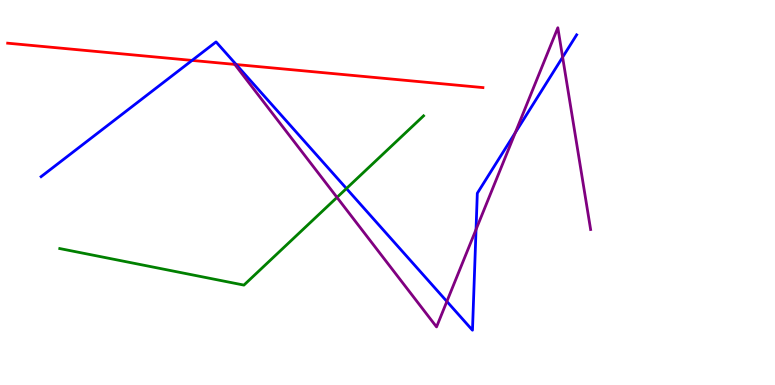[{'lines': ['blue', 'red'], 'intersections': [{'x': 2.48, 'y': 8.43}, {'x': 3.05, 'y': 8.32}]}, {'lines': ['green', 'red'], 'intersections': []}, {'lines': ['purple', 'red'], 'intersections': []}, {'lines': ['blue', 'green'], 'intersections': [{'x': 4.47, 'y': 5.1}]}, {'lines': ['blue', 'purple'], 'intersections': [{'x': 5.77, 'y': 2.17}, {'x': 6.14, 'y': 4.04}, {'x': 6.65, 'y': 6.55}, {'x': 7.26, 'y': 8.51}]}, {'lines': ['green', 'purple'], 'intersections': [{'x': 4.35, 'y': 4.87}]}]